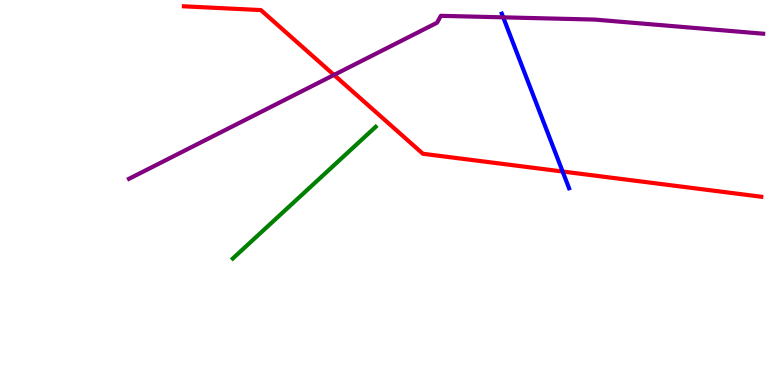[{'lines': ['blue', 'red'], 'intersections': [{'x': 7.26, 'y': 5.55}]}, {'lines': ['green', 'red'], 'intersections': []}, {'lines': ['purple', 'red'], 'intersections': [{'x': 4.31, 'y': 8.05}]}, {'lines': ['blue', 'green'], 'intersections': []}, {'lines': ['blue', 'purple'], 'intersections': [{'x': 6.49, 'y': 9.55}]}, {'lines': ['green', 'purple'], 'intersections': []}]